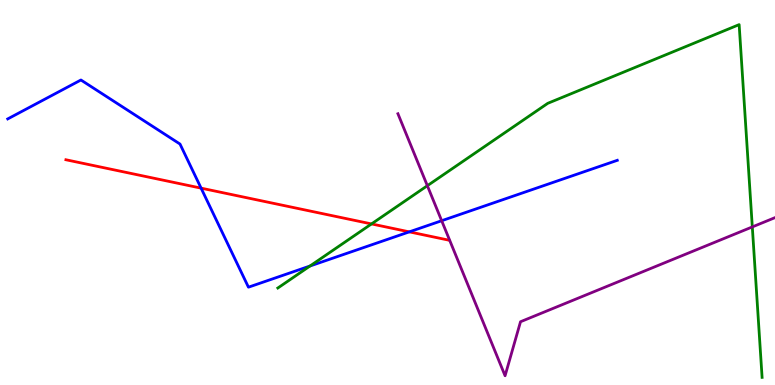[{'lines': ['blue', 'red'], 'intersections': [{'x': 2.59, 'y': 5.11}, {'x': 5.28, 'y': 3.98}]}, {'lines': ['green', 'red'], 'intersections': [{'x': 4.79, 'y': 4.18}]}, {'lines': ['purple', 'red'], 'intersections': []}, {'lines': ['blue', 'green'], 'intersections': [{'x': 4.0, 'y': 3.09}]}, {'lines': ['blue', 'purple'], 'intersections': [{'x': 5.7, 'y': 4.27}]}, {'lines': ['green', 'purple'], 'intersections': [{'x': 5.51, 'y': 5.18}, {'x': 9.71, 'y': 4.11}]}]